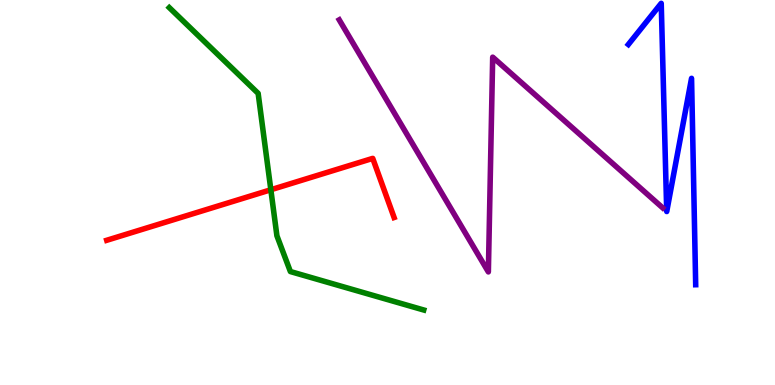[{'lines': ['blue', 'red'], 'intersections': []}, {'lines': ['green', 'red'], 'intersections': [{'x': 3.49, 'y': 5.07}]}, {'lines': ['purple', 'red'], 'intersections': []}, {'lines': ['blue', 'green'], 'intersections': []}, {'lines': ['blue', 'purple'], 'intersections': []}, {'lines': ['green', 'purple'], 'intersections': []}]